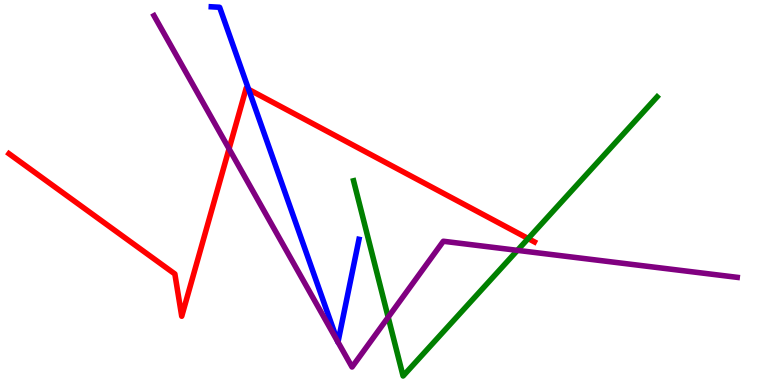[{'lines': ['blue', 'red'], 'intersections': [{'x': 3.21, 'y': 7.68}]}, {'lines': ['green', 'red'], 'intersections': [{'x': 6.82, 'y': 3.8}]}, {'lines': ['purple', 'red'], 'intersections': [{'x': 2.96, 'y': 6.13}]}, {'lines': ['blue', 'green'], 'intersections': []}, {'lines': ['blue', 'purple'], 'intersections': [{'x': 4.36, 'y': 1.13}, {'x': 4.36, 'y': 1.12}]}, {'lines': ['green', 'purple'], 'intersections': [{'x': 5.01, 'y': 1.76}, {'x': 6.68, 'y': 3.5}]}]